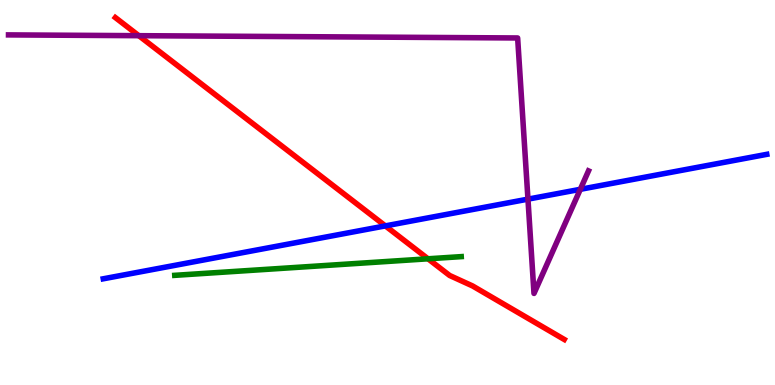[{'lines': ['blue', 'red'], 'intersections': [{'x': 4.97, 'y': 4.13}]}, {'lines': ['green', 'red'], 'intersections': [{'x': 5.52, 'y': 3.28}]}, {'lines': ['purple', 'red'], 'intersections': [{'x': 1.79, 'y': 9.07}]}, {'lines': ['blue', 'green'], 'intersections': []}, {'lines': ['blue', 'purple'], 'intersections': [{'x': 6.81, 'y': 4.83}, {'x': 7.49, 'y': 5.08}]}, {'lines': ['green', 'purple'], 'intersections': []}]